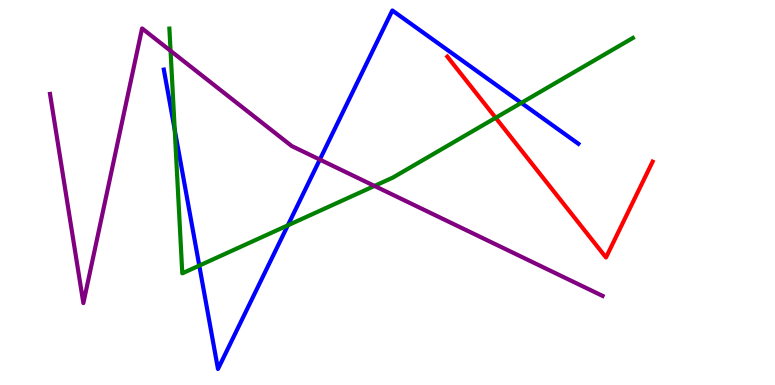[{'lines': ['blue', 'red'], 'intersections': []}, {'lines': ['green', 'red'], 'intersections': [{'x': 6.4, 'y': 6.94}]}, {'lines': ['purple', 'red'], 'intersections': []}, {'lines': ['blue', 'green'], 'intersections': [{'x': 2.25, 'y': 6.63}, {'x': 2.57, 'y': 3.1}, {'x': 3.71, 'y': 4.15}, {'x': 6.73, 'y': 7.33}]}, {'lines': ['blue', 'purple'], 'intersections': [{'x': 4.13, 'y': 5.85}]}, {'lines': ['green', 'purple'], 'intersections': [{'x': 2.2, 'y': 8.68}, {'x': 4.83, 'y': 5.17}]}]